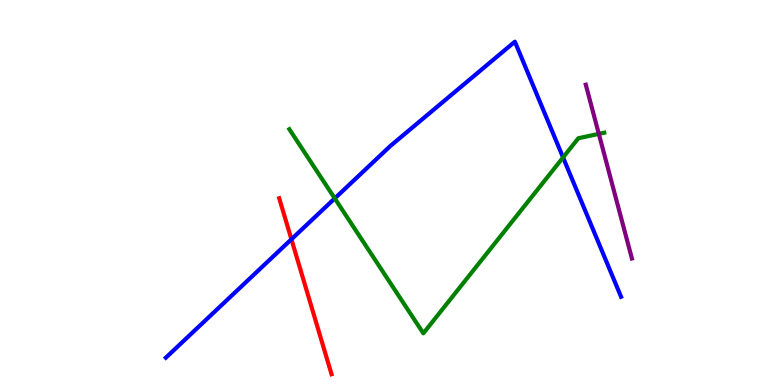[{'lines': ['blue', 'red'], 'intersections': [{'x': 3.76, 'y': 3.78}]}, {'lines': ['green', 'red'], 'intersections': []}, {'lines': ['purple', 'red'], 'intersections': []}, {'lines': ['blue', 'green'], 'intersections': [{'x': 4.32, 'y': 4.85}, {'x': 7.27, 'y': 5.91}]}, {'lines': ['blue', 'purple'], 'intersections': []}, {'lines': ['green', 'purple'], 'intersections': [{'x': 7.73, 'y': 6.52}]}]